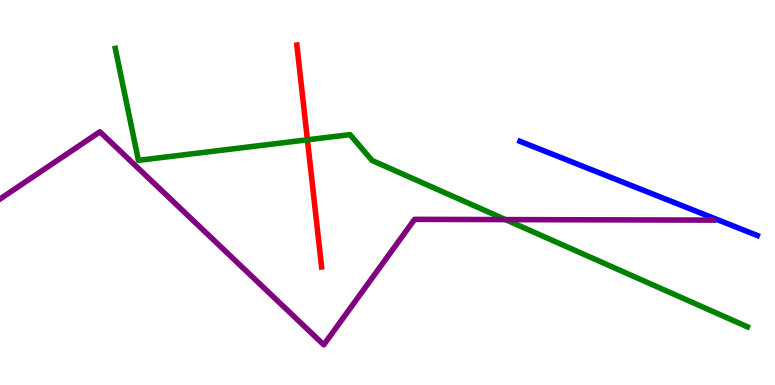[{'lines': ['blue', 'red'], 'intersections': []}, {'lines': ['green', 'red'], 'intersections': [{'x': 3.97, 'y': 6.37}]}, {'lines': ['purple', 'red'], 'intersections': []}, {'lines': ['blue', 'green'], 'intersections': []}, {'lines': ['blue', 'purple'], 'intersections': []}, {'lines': ['green', 'purple'], 'intersections': [{'x': 6.52, 'y': 4.3}]}]